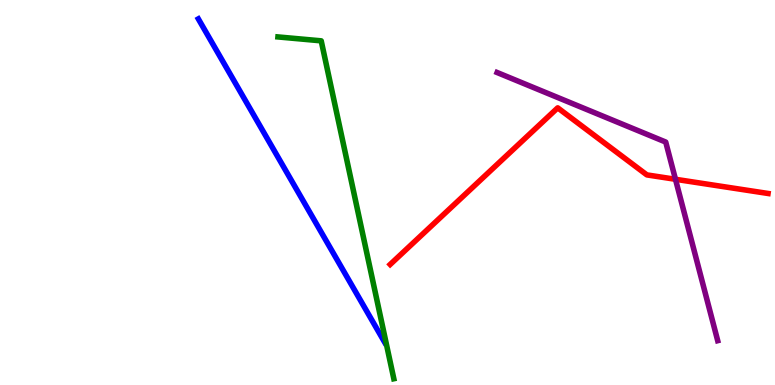[{'lines': ['blue', 'red'], 'intersections': []}, {'lines': ['green', 'red'], 'intersections': []}, {'lines': ['purple', 'red'], 'intersections': [{'x': 8.72, 'y': 5.34}]}, {'lines': ['blue', 'green'], 'intersections': []}, {'lines': ['blue', 'purple'], 'intersections': []}, {'lines': ['green', 'purple'], 'intersections': []}]